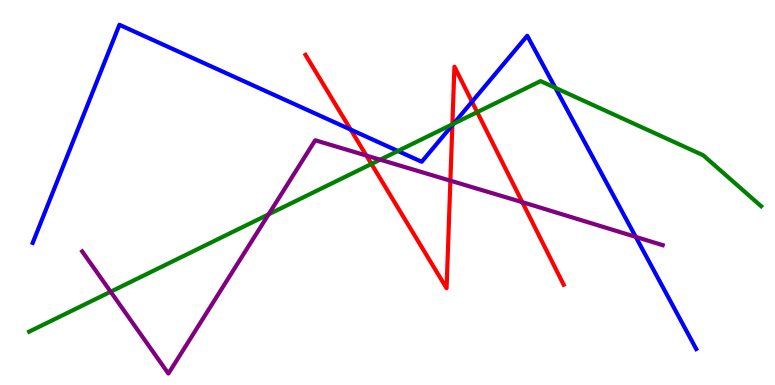[{'lines': ['blue', 'red'], 'intersections': [{'x': 4.52, 'y': 6.63}, {'x': 5.84, 'y': 6.75}, {'x': 6.09, 'y': 7.36}]}, {'lines': ['green', 'red'], 'intersections': [{'x': 4.79, 'y': 5.74}, {'x': 5.84, 'y': 6.77}, {'x': 6.16, 'y': 7.09}]}, {'lines': ['purple', 'red'], 'intersections': [{'x': 4.73, 'y': 5.96}, {'x': 5.81, 'y': 5.31}, {'x': 6.74, 'y': 4.75}]}, {'lines': ['blue', 'green'], 'intersections': [{'x': 5.13, 'y': 6.08}, {'x': 5.85, 'y': 6.79}, {'x': 7.17, 'y': 7.72}]}, {'lines': ['blue', 'purple'], 'intersections': [{'x': 8.2, 'y': 3.85}]}, {'lines': ['green', 'purple'], 'intersections': [{'x': 1.43, 'y': 2.42}, {'x': 3.47, 'y': 4.43}, {'x': 4.91, 'y': 5.85}]}]